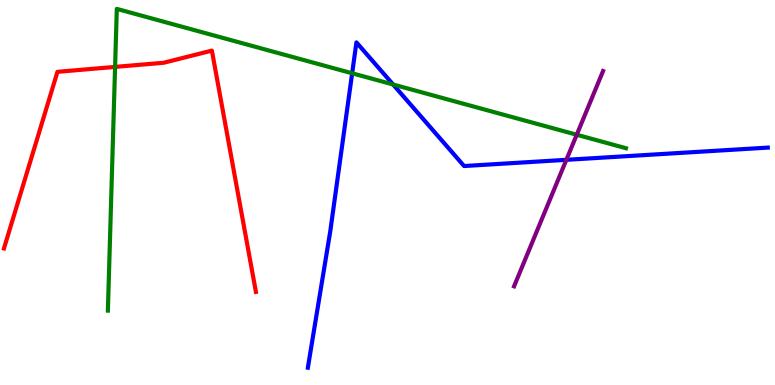[{'lines': ['blue', 'red'], 'intersections': []}, {'lines': ['green', 'red'], 'intersections': [{'x': 1.49, 'y': 8.26}]}, {'lines': ['purple', 'red'], 'intersections': []}, {'lines': ['blue', 'green'], 'intersections': [{'x': 4.54, 'y': 8.1}, {'x': 5.07, 'y': 7.81}]}, {'lines': ['blue', 'purple'], 'intersections': [{'x': 7.31, 'y': 5.85}]}, {'lines': ['green', 'purple'], 'intersections': [{'x': 7.44, 'y': 6.5}]}]